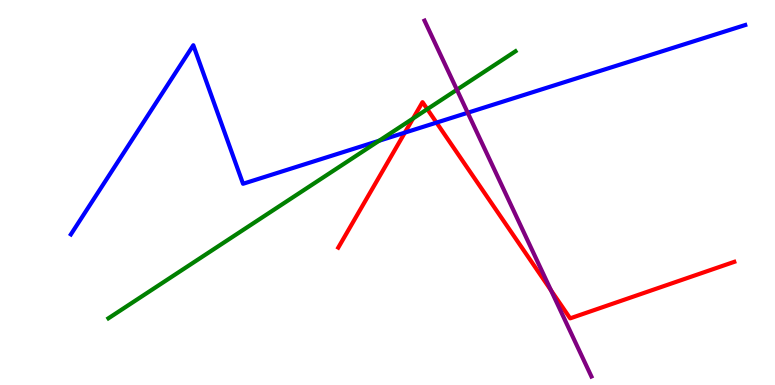[{'lines': ['blue', 'red'], 'intersections': [{'x': 5.22, 'y': 6.56}, {'x': 5.63, 'y': 6.82}]}, {'lines': ['green', 'red'], 'intersections': [{'x': 5.33, 'y': 6.92}, {'x': 5.51, 'y': 7.17}]}, {'lines': ['purple', 'red'], 'intersections': [{'x': 7.11, 'y': 2.46}]}, {'lines': ['blue', 'green'], 'intersections': [{'x': 4.89, 'y': 6.34}]}, {'lines': ['blue', 'purple'], 'intersections': [{'x': 6.04, 'y': 7.07}]}, {'lines': ['green', 'purple'], 'intersections': [{'x': 5.9, 'y': 7.67}]}]